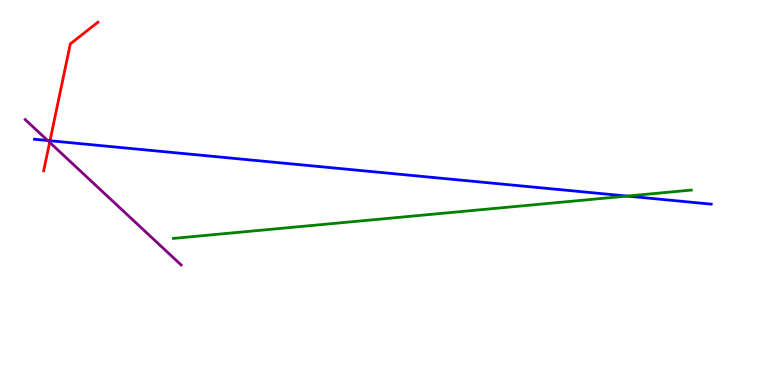[{'lines': ['blue', 'red'], 'intersections': [{'x': 0.645, 'y': 6.34}]}, {'lines': ['green', 'red'], 'intersections': []}, {'lines': ['purple', 'red'], 'intersections': [{'x': 0.641, 'y': 6.3}]}, {'lines': ['blue', 'green'], 'intersections': [{'x': 8.09, 'y': 4.91}]}, {'lines': ['blue', 'purple'], 'intersections': [{'x': 0.615, 'y': 6.35}]}, {'lines': ['green', 'purple'], 'intersections': []}]